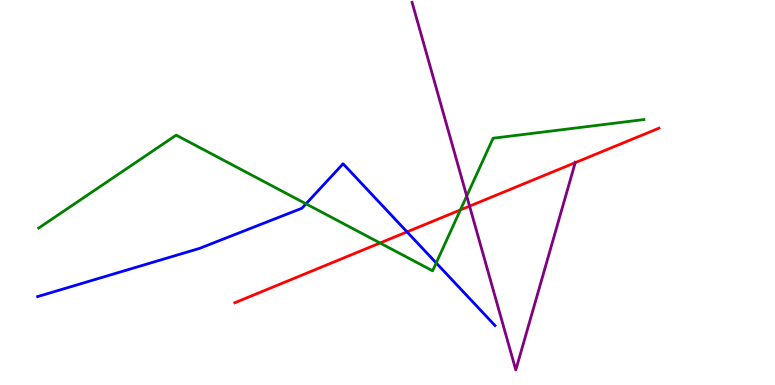[{'lines': ['blue', 'red'], 'intersections': [{'x': 5.25, 'y': 3.98}]}, {'lines': ['green', 'red'], 'intersections': [{'x': 4.9, 'y': 3.69}, {'x': 5.94, 'y': 4.55}]}, {'lines': ['purple', 'red'], 'intersections': [{'x': 6.06, 'y': 4.65}, {'x': 7.42, 'y': 5.78}]}, {'lines': ['blue', 'green'], 'intersections': [{'x': 3.95, 'y': 4.71}, {'x': 5.63, 'y': 3.17}]}, {'lines': ['blue', 'purple'], 'intersections': []}, {'lines': ['green', 'purple'], 'intersections': [{'x': 6.02, 'y': 4.91}]}]